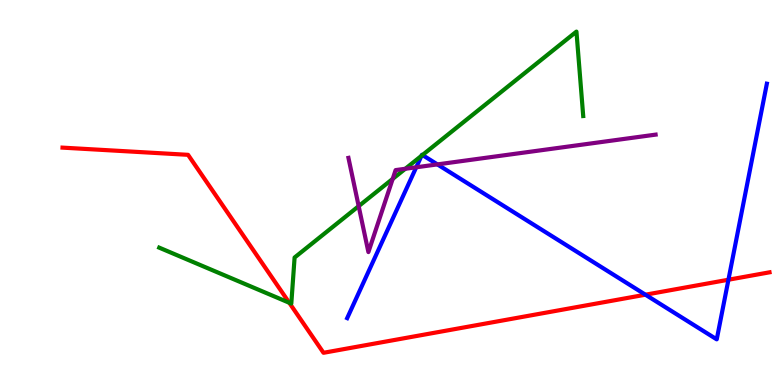[{'lines': ['blue', 'red'], 'intersections': [{'x': 8.33, 'y': 2.35}, {'x': 9.4, 'y': 2.73}]}, {'lines': ['green', 'red'], 'intersections': [{'x': 3.73, 'y': 2.14}]}, {'lines': ['purple', 'red'], 'intersections': []}, {'lines': ['blue', 'green'], 'intersections': [{'x': 5.44, 'y': 5.95}, {'x': 5.45, 'y': 5.97}]}, {'lines': ['blue', 'purple'], 'intersections': [{'x': 5.37, 'y': 5.65}, {'x': 5.64, 'y': 5.73}]}, {'lines': ['green', 'purple'], 'intersections': [{'x': 4.63, 'y': 4.65}, {'x': 5.07, 'y': 5.35}, {'x': 5.23, 'y': 5.62}]}]